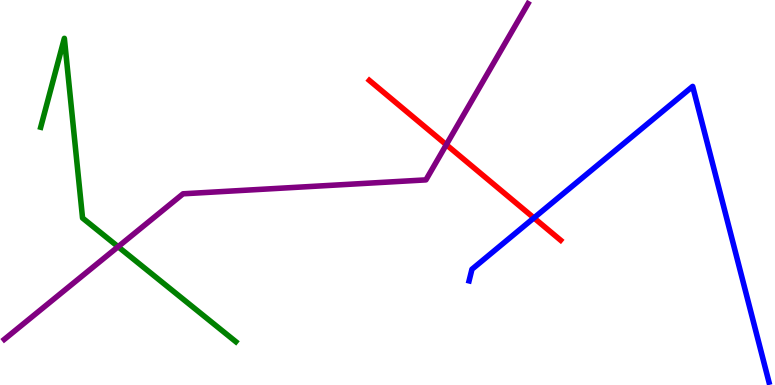[{'lines': ['blue', 'red'], 'intersections': [{'x': 6.89, 'y': 4.34}]}, {'lines': ['green', 'red'], 'intersections': []}, {'lines': ['purple', 'red'], 'intersections': [{'x': 5.76, 'y': 6.24}]}, {'lines': ['blue', 'green'], 'intersections': []}, {'lines': ['blue', 'purple'], 'intersections': []}, {'lines': ['green', 'purple'], 'intersections': [{'x': 1.52, 'y': 3.59}]}]